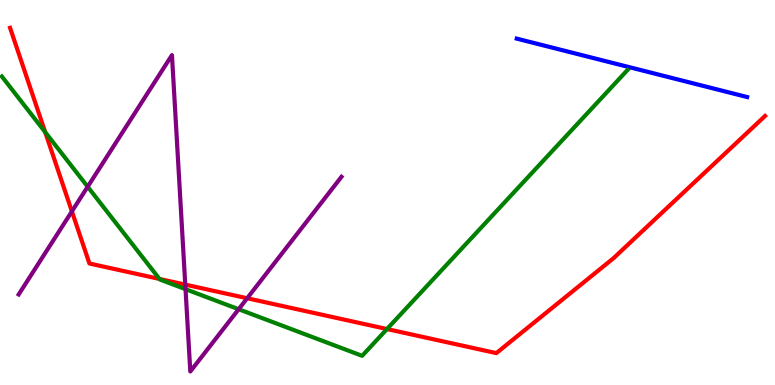[{'lines': ['blue', 'red'], 'intersections': []}, {'lines': ['green', 'red'], 'intersections': [{'x': 0.583, 'y': 6.57}, {'x': 2.06, 'y': 2.76}, {'x': 4.99, 'y': 1.45}]}, {'lines': ['purple', 'red'], 'intersections': [{'x': 0.928, 'y': 4.51}, {'x': 2.39, 'y': 2.61}, {'x': 3.19, 'y': 2.25}]}, {'lines': ['blue', 'green'], 'intersections': []}, {'lines': ['blue', 'purple'], 'intersections': []}, {'lines': ['green', 'purple'], 'intersections': [{'x': 1.13, 'y': 5.15}, {'x': 2.39, 'y': 2.49}, {'x': 3.08, 'y': 1.97}]}]